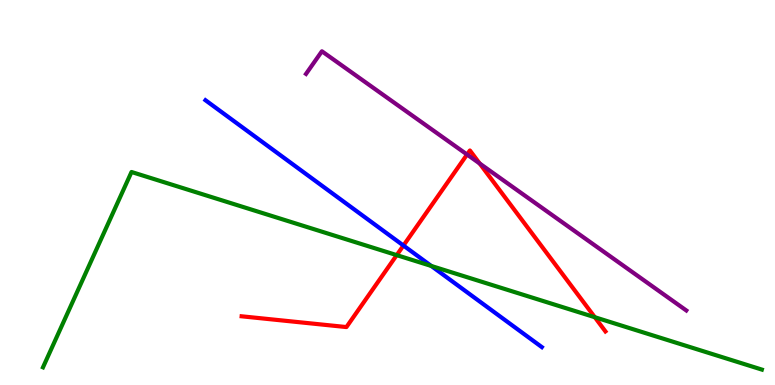[{'lines': ['blue', 'red'], 'intersections': [{'x': 5.21, 'y': 3.62}]}, {'lines': ['green', 'red'], 'intersections': [{'x': 5.12, 'y': 3.37}, {'x': 7.67, 'y': 1.76}]}, {'lines': ['purple', 'red'], 'intersections': [{'x': 6.03, 'y': 5.99}, {'x': 6.19, 'y': 5.75}]}, {'lines': ['blue', 'green'], 'intersections': [{'x': 5.56, 'y': 3.09}]}, {'lines': ['blue', 'purple'], 'intersections': []}, {'lines': ['green', 'purple'], 'intersections': []}]